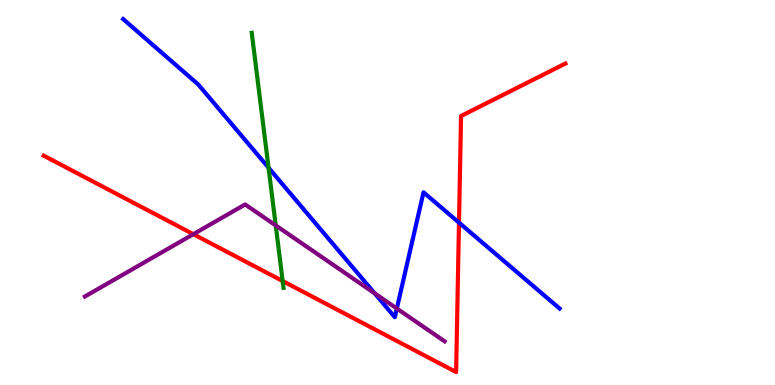[{'lines': ['blue', 'red'], 'intersections': [{'x': 5.92, 'y': 4.22}]}, {'lines': ['green', 'red'], 'intersections': [{'x': 3.65, 'y': 2.7}]}, {'lines': ['purple', 'red'], 'intersections': [{'x': 2.5, 'y': 3.92}]}, {'lines': ['blue', 'green'], 'intersections': [{'x': 3.47, 'y': 5.64}]}, {'lines': ['blue', 'purple'], 'intersections': [{'x': 4.83, 'y': 2.38}, {'x': 5.12, 'y': 1.99}]}, {'lines': ['green', 'purple'], 'intersections': [{'x': 3.56, 'y': 4.14}]}]